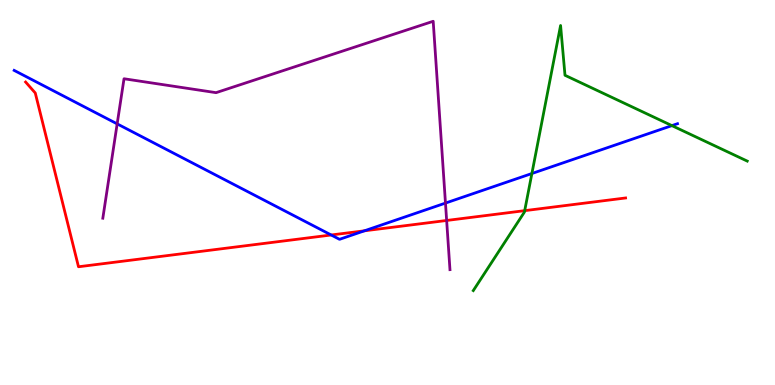[{'lines': ['blue', 'red'], 'intersections': [{'x': 4.27, 'y': 3.9}, {'x': 4.7, 'y': 4.0}]}, {'lines': ['green', 'red'], 'intersections': [{'x': 6.77, 'y': 4.53}]}, {'lines': ['purple', 'red'], 'intersections': [{'x': 5.76, 'y': 4.27}]}, {'lines': ['blue', 'green'], 'intersections': [{'x': 6.86, 'y': 5.49}, {'x': 8.67, 'y': 6.74}]}, {'lines': ['blue', 'purple'], 'intersections': [{'x': 1.51, 'y': 6.78}, {'x': 5.75, 'y': 4.73}]}, {'lines': ['green', 'purple'], 'intersections': []}]